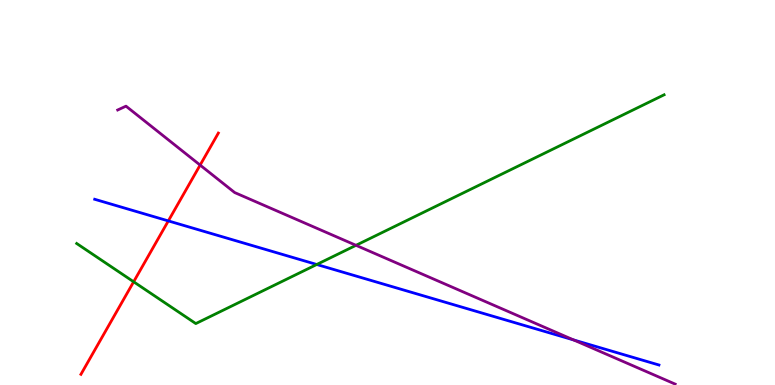[{'lines': ['blue', 'red'], 'intersections': [{'x': 2.17, 'y': 4.26}]}, {'lines': ['green', 'red'], 'intersections': [{'x': 1.72, 'y': 2.68}]}, {'lines': ['purple', 'red'], 'intersections': [{'x': 2.58, 'y': 5.71}]}, {'lines': ['blue', 'green'], 'intersections': [{'x': 4.09, 'y': 3.13}]}, {'lines': ['blue', 'purple'], 'intersections': [{'x': 7.4, 'y': 1.17}]}, {'lines': ['green', 'purple'], 'intersections': [{'x': 4.59, 'y': 3.63}]}]